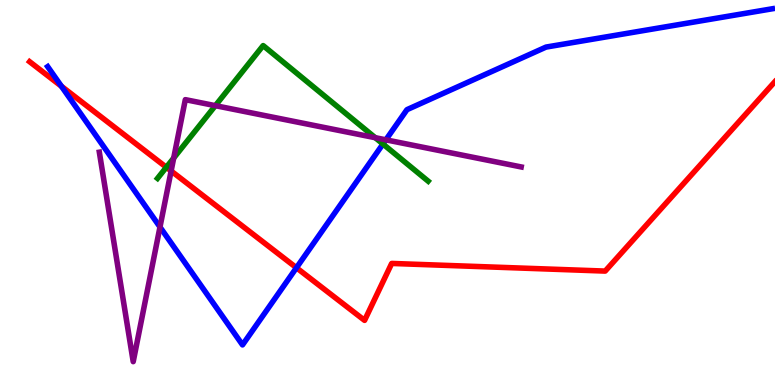[{'lines': ['blue', 'red'], 'intersections': [{'x': 0.793, 'y': 7.76}, {'x': 3.83, 'y': 3.05}]}, {'lines': ['green', 'red'], 'intersections': [{'x': 2.15, 'y': 5.66}]}, {'lines': ['purple', 'red'], 'intersections': [{'x': 2.21, 'y': 5.56}]}, {'lines': ['blue', 'green'], 'intersections': [{'x': 4.94, 'y': 6.26}]}, {'lines': ['blue', 'purple'], 'intersections': [{'x': 2.06, 'y': 4.1}, {'x': 4.98, 'y': 6.37}]}, {'lines': ['green', 'purple'], 'intersections': [{'x': 2.24, 'y': 5.9}, {'x': 2.78, 'y': 7.26}, {'x': 4.84, 'y': 6.42}]}]